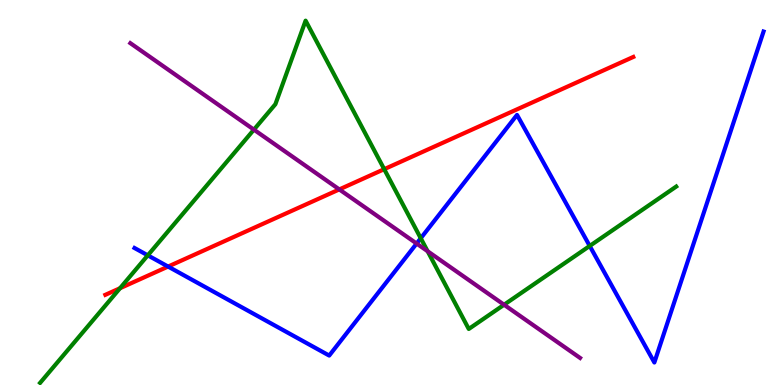[{'lines': ['blue', 'red'], 'intersections': [{'x': 2.17, 'y': 3.08}]}, {'lines': ['green', 'red'], 'intersections': [{'x': 1.55, 'y': 2.51}, {'x': 4.96, 'y': 5.61}]}, {'lines': ['purple', 'red'], 'intersections': [{'x': 4.38, 'y': 5.08}]}, {'lines': ['blue', 'green'], 'intersections': [{'x': 1.91, 'y': 3.37}, {'x': 5.43, 'y': 3.81}, {'x': 7.61, 'y': 3.61}]}, {'lines': ['blue', 'purple'], 'intersections': [{'x': 5.38, 'y': 3.67}]}, {'lines': ['green', 'purple'], 'intersections': [{'x': 3.28, 'y': 6.63}, {'x': 5.52, 'y': 3.47}, {'x': 6.5, 'y': 2.08}]}]